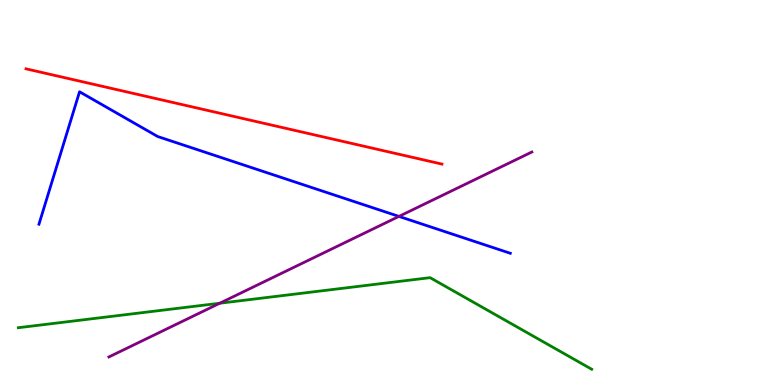[{'lines': ['blue', 'red'], 'intersections': []}, {'lines': ['green', 'red'], 'intersections': []}, {'lines': ['purple', 'red'], 'intersections': []}, {'lines': ['blue', 'green'], 'intersections': []}, {'lines': ['blue', 'purple'], 'intersections': [{'x': 5.15, 'y': 4.38}]}, {'lines': ['green', 'purple'], 'intersections': [{'x': 2.84, 'y': 2.12}]}]